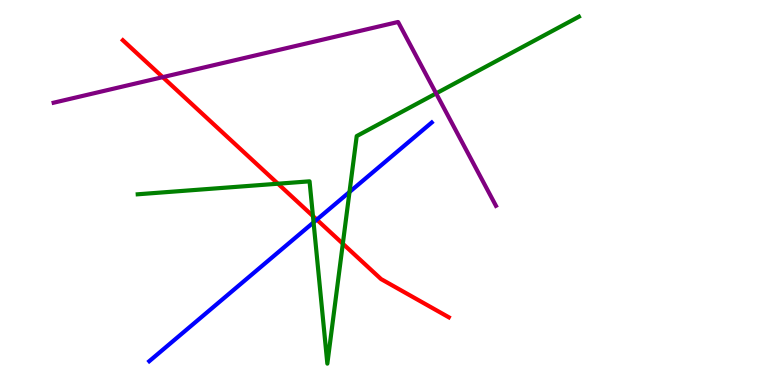[{'lines': ['blue', 'red'], 'intersections': [{'x': 4.09, 'y': 4.3}]}, {'lines': ['green', 'red'], 'intersections': [{'x': 3.59, 'y': 5.23}, {'x': 4.04, 'y': 4.39}, {'x': 4.42, 'y': 3.67}]}, {'lines': ['purple', 'red'], 'intersections': [{'x': 2.1, 'y': 8.0}]}, {'lines': ['blue', 'green'], 'intersections': [{'x': 4.05, 'y': 4.22}, {'x': 4.51, 'y': 5.01}]}, {'lines': ['blue', 'purple'], 'intersections': []}, {'lines': ['green', 'purple'], 'intersections': [{'x': 5.63, 'y': 7.57}]}]